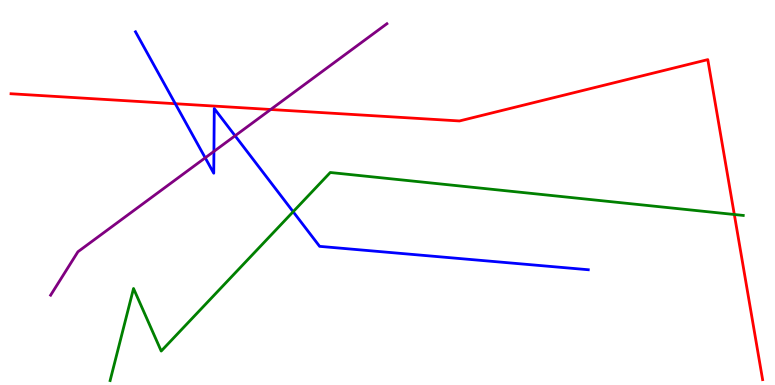[{'lines': ['blue', 'red'], 'intersections': [{'x': 2.26, 'y': 7.31}]}, {'lines': ['green', 'red'], 'intersections': [{'x': 9.48, 'y': 4.43}]}, {'lines': ['purple', 'red'], 'intersections': [{'x': 3.49, 'y': 7.16}]}, {'lines': ['blue', 'green'], 'intersections': [{'x': 3.78, 'y': 4.5}]}, {'lines': ['blue', 'purple'], 'intersections': [{'x': 2.65, 'y': 5.9}, {'x': 2.76, 'y': 6.07}, {'x': 3.03, 'y': 6.47}]}, {'lines': ['green', 'purple'], 'intersections': []}]